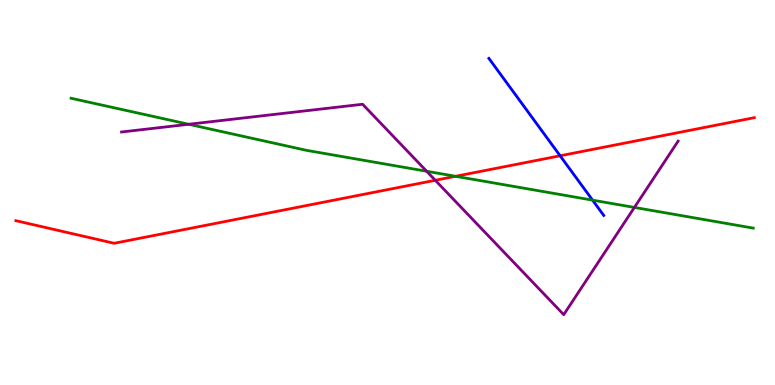[{'lines': ['blue', 'red'], 'intersections': [{'x': 7.23, 'y': 5.95}]}, {'lines': ['green', 'red'], 'intersections': [{'x': 5.88, 'y': 5.42}]}, {'lines': ['purple', 'red'], 'intersections': [{'x': 5.62, 'y': 5.32}]}, {'lines': ['blue', 'green'], 'intersections': [{'x': 7.65, 'y': 4.8}]}, {'lines': ['blue', 'purple'], 'intersections': []}, {'lines': ['green', 'purple'], 'intersections': [{'x': 2.43, 'y': 6.77}, {'x': 5.51, 'y': 5.55}, {'x': 8.19, 'y': 4.61}]}]